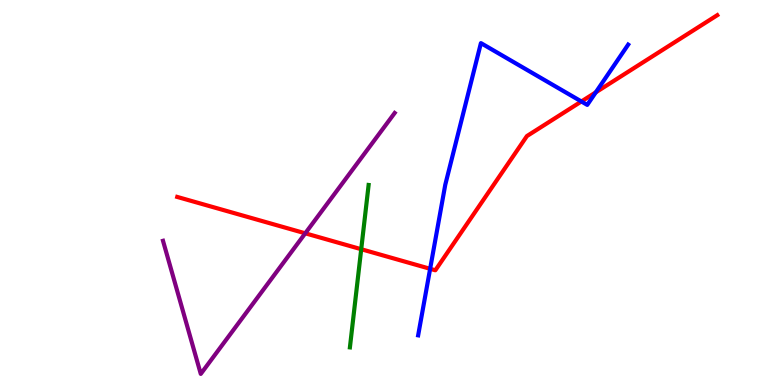[{'lines': ['blue', 'red'], 'intersections': [{'x': 5.55, 'y': 3.02}, {'x': 7.5, 'y': 7.36}, {'x': 7.69, 'y': 7.6}]}, {'lines': ['green', 'red'], 'intersections': [{'x': 4.66, 'y': 3.53}]}, {'lines': ['purple', 'red'], 'intersections': [{'x': 3.94, 'y': 3.94}]}, {'lines': ['blue', 'green'], 'intersections': []}, {'lines': ['blue', 'purple'], 'intersections': []}, {'lines': ['green', 'purple'], 'intersections': []}]